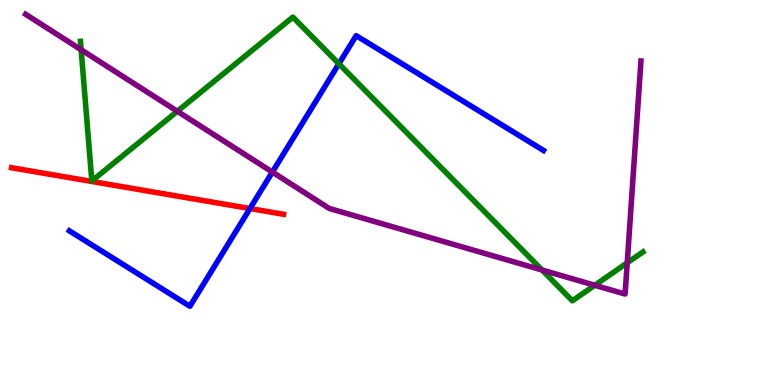[{'lines': ['blue', 'red'], 'intersections': [{'x': 3.23, 'y': 4.58}]}, {'lines': ['green', 'red'], 'intersections': []}, {'lines': ['purple', 'red'], 'intersections': []}, {'lines': ['blue', 'green'], 'intersections': [{'x': 4.37, 'y': 8.34}]}, {'lines': ['blue', 'purple'], 'intersections': [{'x': 3.51, 'y': 5.53}]}, {'lines': ['green', 'purple'], 'intersections': [{'x': 1.05, 'y': 8.71}, {'x': 2.29, 'y': 7.11}, {'x': 6.99, 'y': 2.99}, {'x': 7.67, 'y': 2.59}, {'x': 8.09, 'y': 3.17}]}]